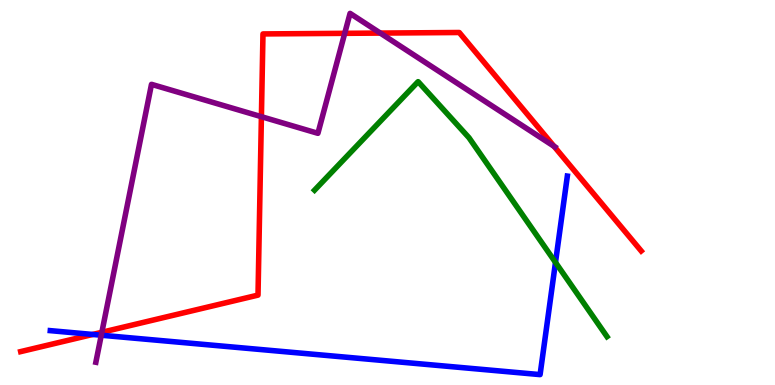[{'lines': ['blue', 'red'], 'intersections': [{'x': 1.2, 'y': 1.31}]}, {'lines': ['green', 'red'], 'intersections': []}, {'lines': ['purple', 'red'], 'intersections': [{'x': 1.31, 'y': 1.37}, {'x': 3.37, 'y': 6.97}, {'x': 4.45, 'y': 9.13}, {'x': 4.91, 'y': 9.14}, {'x': 7.15, 'y': 6.2}]}, {'lines': ['blue', 'green'], 'intersections': [{'x': 7.17, 'y': 3.18}]}, {'lines': ['blue', 'purple'], 'intersections': [{'x': 1.31, 'y': 1.29}]}, {'lines': ['green', 'purple'], 'intersections': []}]